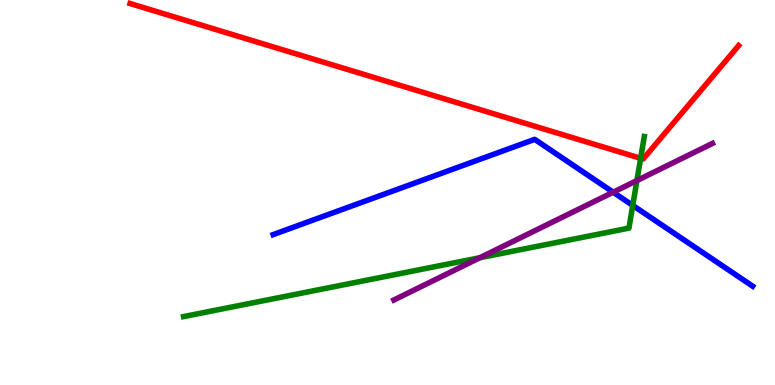[{'lines': ['blue', 'red'], 'intersections': []}, {'lines': ['green', 'red'], 'intersections': [{'x': 8.27, 'y': 5.89}]}, {'lines': ['purple', 'red'], 'intersections': []}, {'lines': ['blue', 'green'], 'intersections': [{'x': 8.16, 'y': 4.66}]}, {'lines': ['blue', 'purple'], 'intersections': [{'x': 7.91, 'y': 5.01}]}, {'lines': ['green', 'purple'], 'intersections': [{'x': 6.19, 'y': 3.31}, {'x': 8.22, 'y': 5.31}]}]